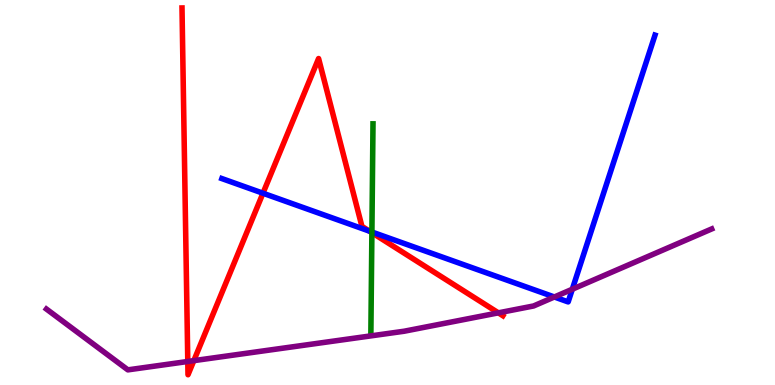[{'lines': ['blue', 'red'], 'intersections': [{'x': 3.39, 'y': 4.98}, {'x': 4.77, 'y': 4.0}]}, {'lines': ['green', 'red'], 'intersections': [{'x': 4.8, 'y': 3.96}]}, {'lines': ['purple', 'red'], 'intersections': [{'x': 2.42, 'y': 0.611}, {'x': 2.5, 'y': 0.633}, {'x': 6.43, 'y': 1.87}]}, {'lines': ['blue', 'green'], 'intersections': [{'x': 4.8, 'y': 3.97}]}, {'lines': ['blue', 'purple'], 'intersections': [{'x': 7.15, 'y': 2.29}, {'x': 7.38, 'y': 2.49}]}, {'lines': ['green', 'purple'], 'intersections': []}]